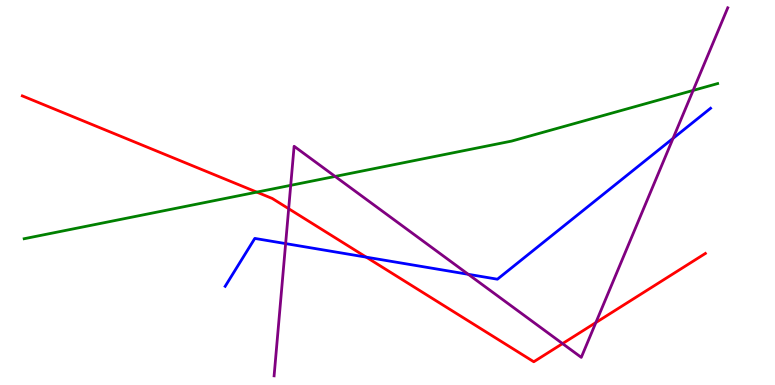[{'lines': ['blue', 'red'], 'intersections': [{'x': 4.73, 'y': 3.32}]}, {'lines': ['green', 'red'], 'intersections': [{'x': 3.31, 'y': 5.01}]}, {'lines': ['purple', 'red'], 'intersections': [{'x': 3.72, 'y': 4.58}, {'x': 7.26, 'y': 1.08}, {'x': 7.69, 'y': 1.62}]}, {'lines': ['blue', 'green'], 'intersections': []}, {'lines': ['blue', 'purple'], 'intersections': [{'x': 3.69, 'y': 3.67}, {'x': 6.04, 'y': 2.88}, {'x': 8.68, 'y': 6.41}]}, {'lines': ['green', 'purple'], 'intersections': [{'x': 3.75, 'y': 5.19}, {'x': 4.32, 'y': 5.42}, {'x': 8.94, 'y': 7.65}]}]